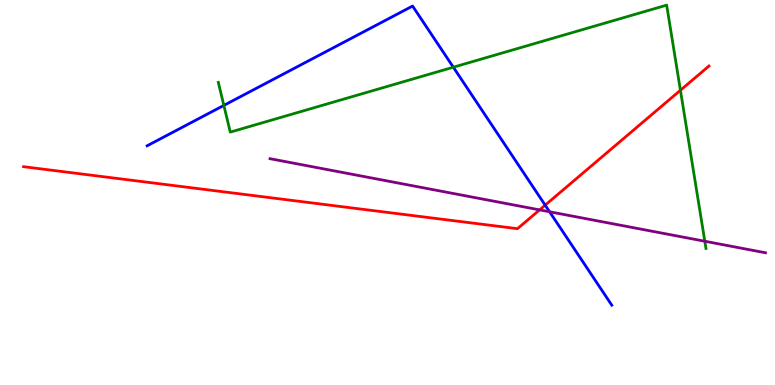[{'lines': ['blue', 'red'], 'intersections': [{'x': 7.03, 'y': 4.67}]}, {'lines': ['green', 'red'], 'intersections': [{'x': 8.78, 'y': 7.66}]}, {'lines': ['purple', 'red'], 'intersections': [{'x': 6.96, 'y': 4.55}]}, {'lines': ['blue', 'green'], 'intersections': [{'x': 2.89, 'y': 7.26}, {'x': 5.85, 'y': 8.25}]}, {'lines': ['blue', 'purple'], 'intersections': [{'x': 7.09, 'y': 4.5}]}, {'lines': ['green', 'purple'], 'intersections': [{'x': 9.09, 'y': 3.73}]}]